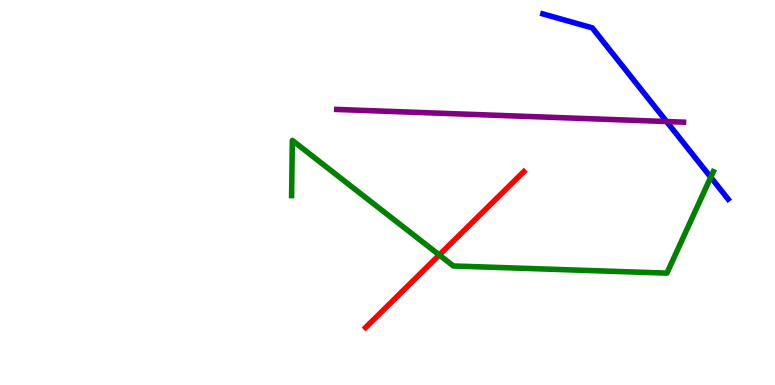[{'lines': ['blue', 'red'], 'intersections': []}, {'lines': ['green', 'red'], 'intersections': [{'x': 5.67, 'y': 3.38}]}, {'lines': ['purple', 'red'], 'intersections': []}, {'lines': ['blue', 'green'], 'intersections': [{'x': 9.17, 'y': 5.4}]}, {'lines': ['blue', 'purple'], 'intersections': [{'x': 8.6, 'y': 6.84}]}, {'lines': ['green', 'purple'], 'intersections': []}]